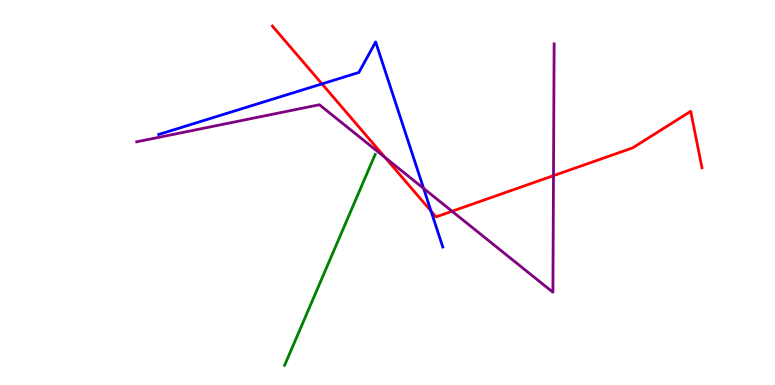[{'lines': ['blue', 'red'], 'intersections': [{'x': 4.15, 'y': 7.82}, {'x': 5.56, 'y': 4.52}]}, {'lines': ['green', 'red'], 'intersections': []}, {'lines': ['purple', 'red'], 'intersections': [{'x': 4.97, 'y': 5.91}, {'x': 5.83, 'y': 4.51}, {'x': 7.14, 'y': 5.44}]}, {'lines': ['blue', 'green'], 'intersections': []}, {'lines': ['blue', 'purple'], 'intersections': [{'x': 5.47, 'y': 5.11}]}, {'lines': ['green', 'purple'], 'intersections': []}]